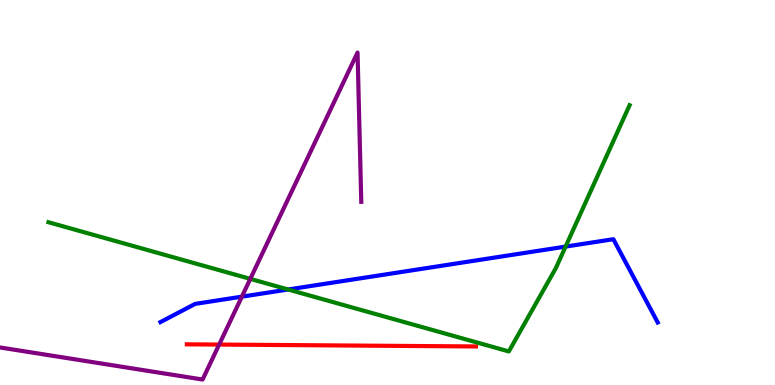[{'lines': ['blue', 'red'], 'intersections': []}, {'lines': ['green', 'red'], 'intersections': []}, {'lines': ['purple', 'red'], 'intersections': [{'x': 2.83, 'y': 1.05}]}, {'lines': ['blue', 'green'], 'intersections': [{'x': 3.72, 'y': 2.48}, {'x': 7.3, 'y': 3.59}]}, {'lines': ['blue', 'purple'], 'intersections': [{'x': 3.12, 'y': 2.29}]}, {'lines': ['green', 'purple'], 'intersections': [{'x': 3.23, 'y': 2.76}]}]